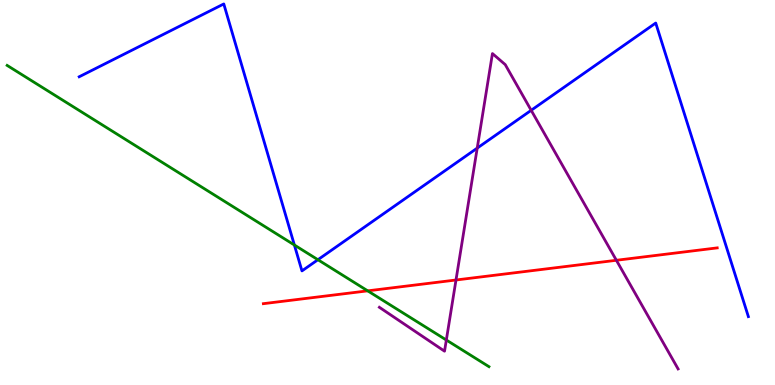[{'lines': ['blue', 'red'], 'intersections': []}, {'lines': ['green', 'red'], 'intersections': [{'x': 4.74, 'y': 2.45}]}, {'lines': ['purple', 'red'], 'intersections': [{'x': 5.88, 'y': 2.73}, {'x': 7.95, 'y': 3.24}]}, {'lines': ['blue', 'green'], 'intersections': [{'x': 3.8, 'y': 3.64}, {'x': 4.1, 'y': 3.25}]}, {'lines': ['blue', 'purple'], 'intersections': [{'x': 6.16, 'y': 6.15}, {'x': 6.85, 'y': 7.14}]}, {'lines': ['green', 'purple'], 'intersections': [{'x': 5.76, 'y': 1.17}]}]